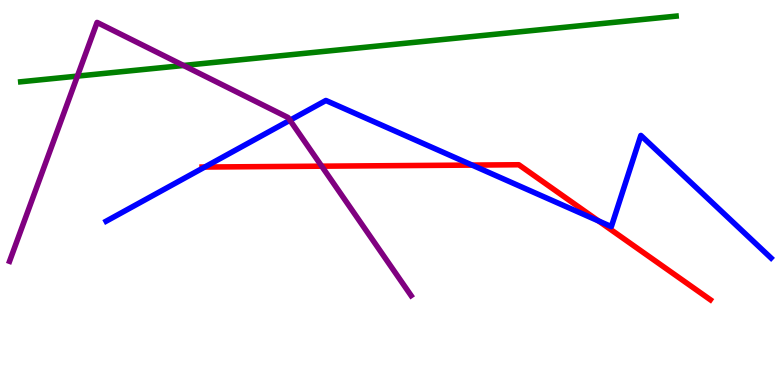[{'lines': ['blue', 'red'], 'intersections': [{'x': 2.64, 'y': 5.66}, {'x': 6.09, 'y': 5.71}, {'x': 7.72, 'y': 4.26}]}, {'lines': ['green', 'red'], 'intersections': []}, {'lines': ['purple', 'red'], 'intersections': [{'x': 4.15, 'y': 5.68}]}, {'lines': ['blue', 'green'], 'intersections': []}, {'lines': ['blue', 'purple'], 'intersections': [{'x': 3.74, 'y': 6.88}]}, {'lines': ['green', 'purple'], 'intersections': [{'x': 0.999, 'y': 8.02}, {'x': 2.37, 'y': 8.3}]}]